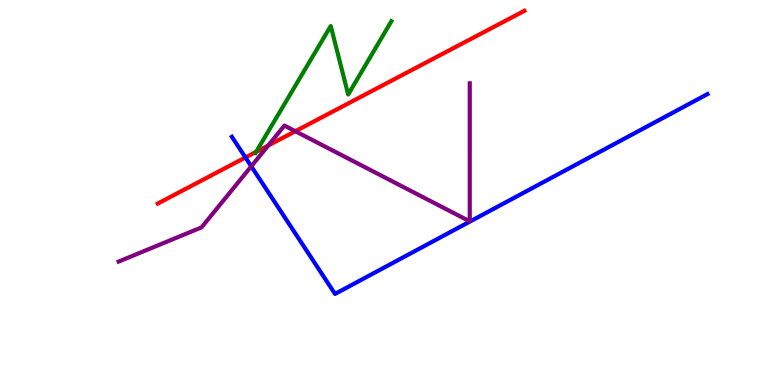[{'lines': ['blue', 'red'], 'intersections': [{'x': 3.17, 'y': 5.91}]}, {'lines': ['green', 'red'], 'intersections': [{'x': 3.3, 'y': 6.06}]}, {'lines': ['purple', 'red'], 'intersections': [{'x': 3.46, 'y': 6.22}, {'x': 3.81, 'y': 6.59}]}, {'lines': ['blue', 'green'], 'intersections': []}, {'lines': ['blue', 'purple'], 'intersections': [{'x': 3.24, 'y': 5.68}]}, {'lines': ['green', 'purple'], 'intersections': []}]